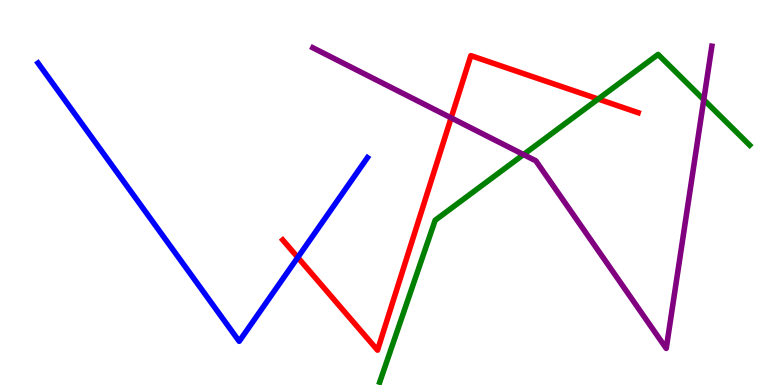[{'lines': ['blue', 'red'], 'intersections': [{'x': 3.84, 'y': 3.31}]}, {'lines': ['green', 'red'], 'intersections': [{'x': 7.72, 'y': 7.43}]}, {'lines': ['purple', 'red'], 'intersections': [{'x': 5.82, 'y': 6.94}]}, {'lines': ['blue', 'green'], 'intersections': []}, {'lines': ['blue', 'purple'], 'intersections': []}, {'lines': ['green', 'purple'], 'intersections': [{'x': 6.75, 'y': 5.99}, {'x': 9.08, 'y': 7.41}]}]